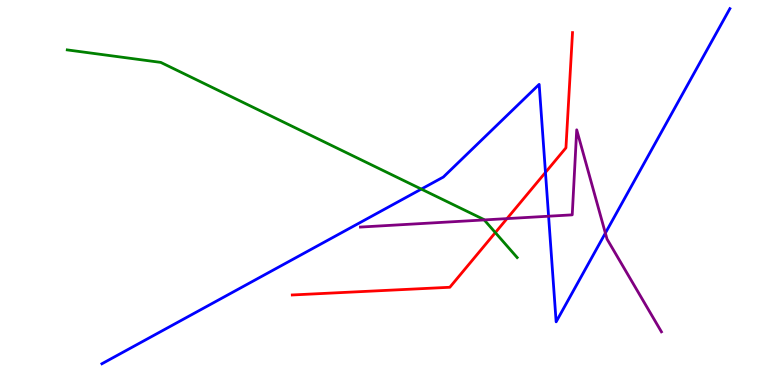[{'lines': ['blue', 'red'], 'intersections': [{'x': 7.04, 'y': 5.52}]}, {'lines': ['green', 'red'], 'intersections': [{'x': 6.39, 'y': 3.96}]}, {'lines': ['purple', 'red'], 'intersections': [{'x': 6.54, 'y': 4.32}]}, {'lines': ['blue', 'green'], 'intersections': [{'x': 5.44, 'y': 5.09}]}, {'lines': ['blue', 'purple'], 'intersections': [{'x': 7.08, 'y': 4.38}, {'x': 7.81, 'y': 3.95}]}, {'lines': ['green', 'purple'], 'intersections': [{'x': 6.25, 'y': 4.29}]}]